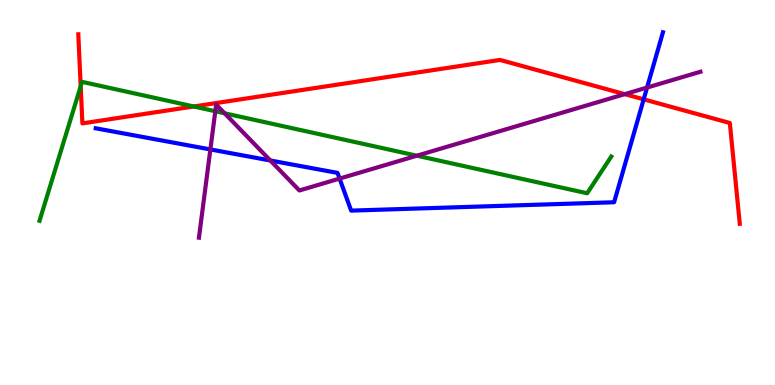[{'lines': ['blue', 'red'], 'intersections': [{'x': 8.31, 'y': 7.42}]}, {'lines': ['green', 'red'], 'intersections': [{'x': 1.04, 'y': 7.76}, {'x': 2.5, 'y': 7.23}]}, {'lines': ['purple', 'red'], 'intersections': [{'x': 8.06, 'y': 7.55}]}, {'lines': ['blue', 'green'], 'intersections': []}, {'lines': ['blue', 'purple'], 'intersections': [{'x': 2.71, 'y': 6.12}, {'x': 3.49, 'y': 5.83}, {'x': 4.38, 'y': 5.36}, {'x': 8.35, 'y': 7.73}]}, {'lines': ['green', 'purple'], 'intersections': [{'x': 2.78, 'y': 7.11}, {'x': 2.9, 'y': 7.06}, {'x': 5.38, 'y': 5.96}]}]